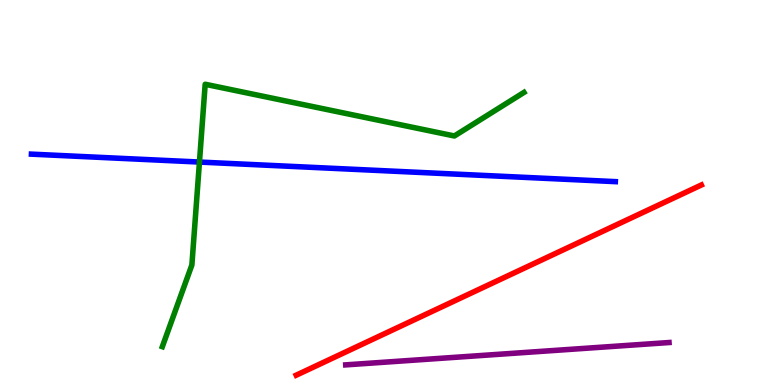[{'lines': ['blue', 'red'], 'intersections': []}, {'lines': ['green', 'red'], 'intersections': []}, {'lines': ['purple', 'red'], 'intersections': []}, {'lines': ['blue', 'green'], 'intersections': [{'x': 2.57, 'y': 5.79}]}, {'lines': ['blue', 'purple'], 'intersections': []}, {'lines': ['green', 'purple'], 'intersections': []}]